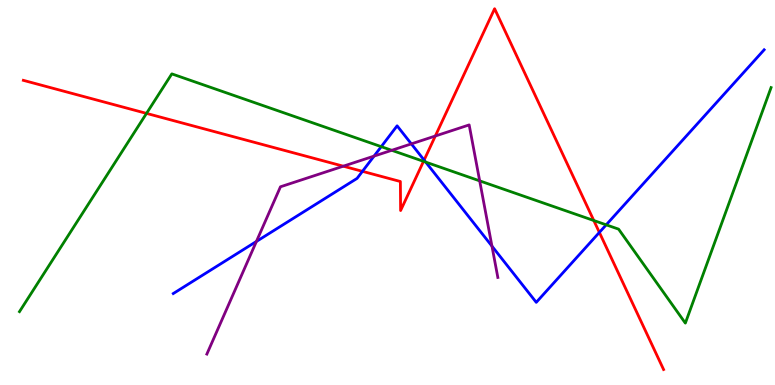[{'lines': ['blue', 'red'], 'intersections': [{'x': 4.68, 'y': 5.55}, {'x': 5.47, 'y': 5.84}, {'x': 7.73, 'y': 3.96}]}, {'lines': ['green', 'red'], 'intersections': [{'x': 1.89, 'y': 7.05}, {'x': 5.46, 'y': 5.81}, {'x': 7.66, 'y': 4.27}]}, {'lines': ['purple', 'red'], 'intersections': [{'x': 4.43, 'y': 5.68}, {'x': 5.62, 'y': 6.47}]}, {'lines': ['blue', 'green'], 'intersections': [{'x': 4.92, 'y': 6.19}, {'x': 5.49, 'y': 5.79}, {'x': 7.82, 'y': 4.16}]}, {'lines': ['blue', 'purple'], 'intersections': [{'x': 3.31, 'y': 3.73}, {'x': 4.83, 'y': 5.95}, {'x': 5.31, 'y': 6.26}, {'x': 6.35, 'y': 3.61}]}, {'lines': ['green', 'purple'], 'intersections': [{'x': 5.05, 'y': 6.1}, {'x': 6.19, 'y': 5.3}]}]